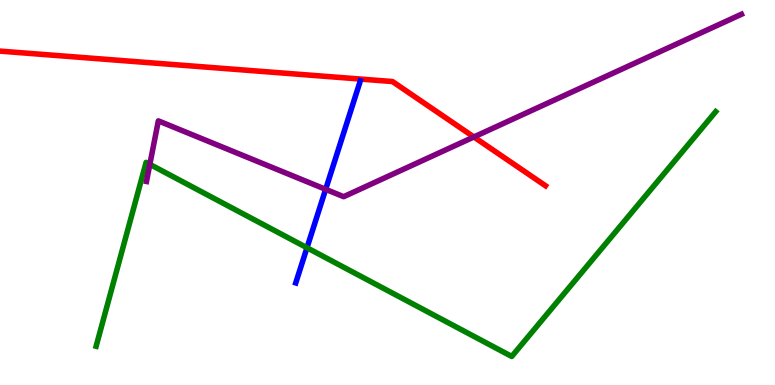[{'lines': ['blue', 'red'], 'intersections': []}, {'lines': ['green', 'red'], 'intersections': []}, {'lines': ['purple', 'red'], 'intersections': [{'x': 6.11, 'y': 6.44}]}, {'lines': ['blue', 'green'], 'intersections': [{'x': 3.96, 'y': 3.56}]}, {'lines': ['blue', 'purple'], 'intersections': [{'x': 4.2, 'y': 5.08}]}, {'lines': ['green', 'purple'], 'intersections': [{'x': 1.93, 'y': 5.73}]}]